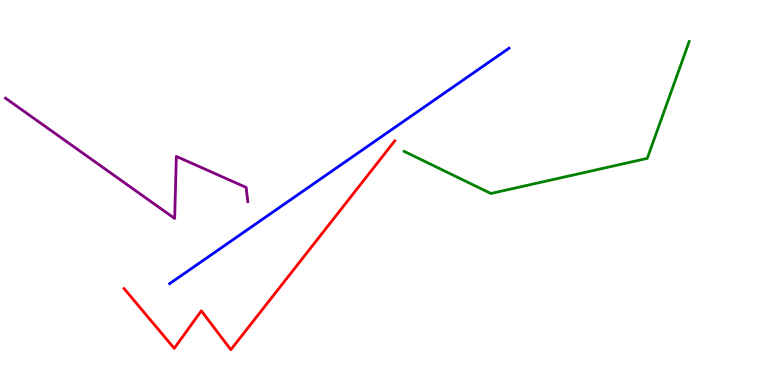[{'lines': ['blue', 'red'], 'intersections': []}, {'lines': ['green', 'red'], 'intersections': []}, {'lines': ['purple', 'red'], 'intersections': []}, {'lines': ['blue', 'green'], 'intersections': []}, {'lines': ['blue', 'purple'], 'intersections': []}, {'lines': ['green', 'purple'], 'intersections': []}]